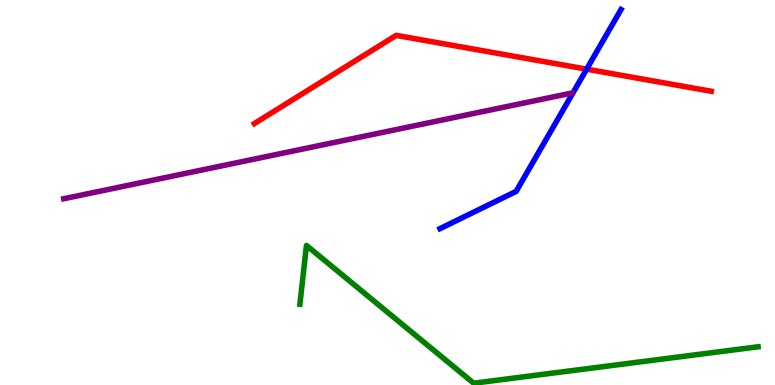[{'lines': ['blue', 'red'], 'intersections': [{'x': 7.57, 'y': 8.2}]}, {'lines': ['green', 'red'], 'intersections': []}, {'lines': ['purple', 'red'], 'intersections': []}, {'lines': ['blue', 'green'], 'intersections': []}, {'lines': ['blue', 'purple'], 'intersections': []}, {'lines': ['green', 'purple'], 'intersections': []}]